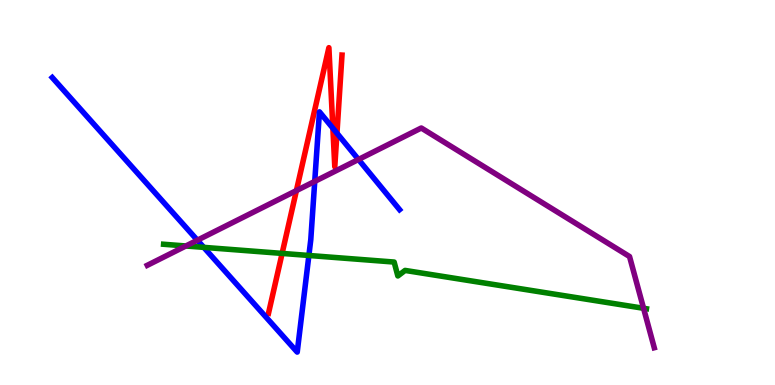[{'lines': ['blue', 'red'], 'intersections': [{'x': 4.3, 'y': 6.67}, {'x': 4.35, 'y': 6.54}]}, {'lines': ['green', 'red'], 'intersections': [{'x': 3.64, 'y': 3.42}]}, {'lines': ['purple', 'red'], 'intersections': [{'x': 3.82, 'y': 5.05}]}, {'lines': ['blue', 'green'], 'intersections': [{'x': 2.63, 'y': 3.58}, {'x': 3.99, 'y': 3.36}]}, {'lines': ['blue', 'purple'], 'intersections': [{'x': 2.55, 'y': 3.76}, {'x': 4.06, 'y': 5.29}, {'x': 4.63, 'y': 5.86}]}, {'lines': ['green', 'purple'], 'intersections': [{'x': 2.4, 'y': 3.61}, {'x': 8.3, 'y': 1.99}]}]